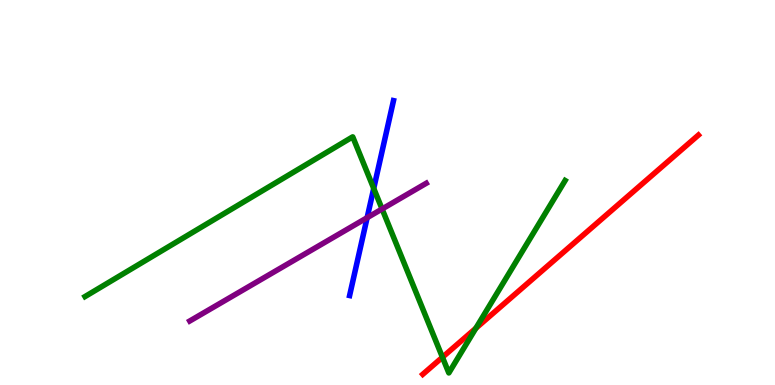[{'lines': ['blue', 'red'], 'intersections': []}, {'lines': ['green', 'red'], 'intersections': [{'x': 5.71, 'y': 0.721}, {'x': 6.14, 'y': 1.47}]}, {'lines': ['purple', 'red'], 'intersections': []}, {'lines': ['blue', 'green'], 'intersections': [{'x': 4.82, 'y': 5.11}]}, {'lines': ['blue', 'purple'], 'intersections': [{'x': 4.74, 'y': 4.35}]}, {'lines': ['green', 'purple'], 'intersections': [{'x': 4.93, 'y': 4.57}]}]